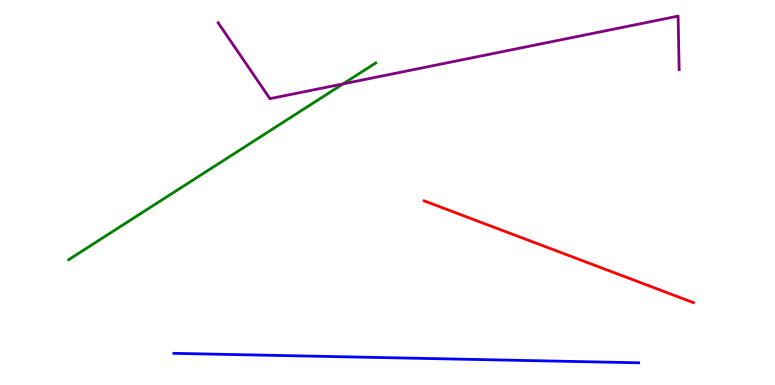[{'lines': ['blue', 'red'], 'intersections': []}, {'lines': ['green', 'red'], 'intersections': []}, {'lines': ['purple', 'red'], 'intersections': []}, {'lines': ['blue', 'green'], 'intersections': []}, {'lines': ['blue', 'purple'], 'intersections': []}, {'lines': ['green', 'purple'], 'intersections': [{'x': 4.43, 'y': 7.82}]}]